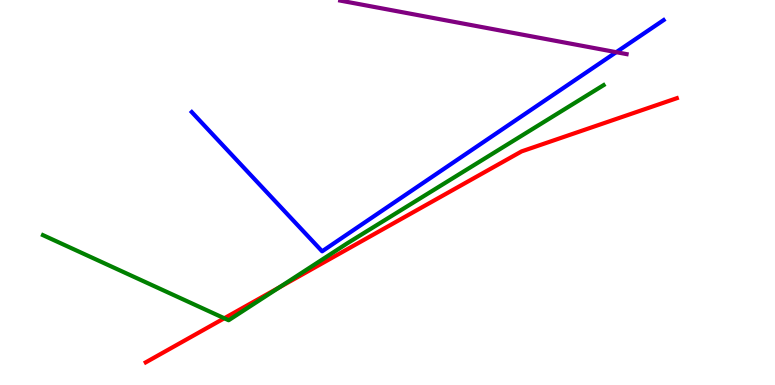[{'lines': ['blue', 'red'], 'intersections': []}, {'lines': ['green', 'red'], 'intersections': [{'x': 2.89, 'y': 1.73}, {'x': 3.6, 'y': 2.54}]}, {'lines': ['purple', 'red'], 'intersections': []}, {'lines': ['blue', 'green'], 'intersections': []}, {'lines': ['blue', 'purple'], 'intersections': [{'x': 7.95, 'y': 8.64}]}, {'lines': ['green', 'purple'], 'intersections': []}]